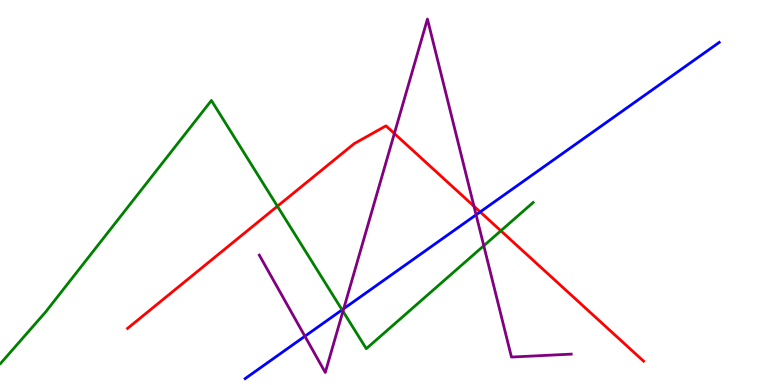[{'lines': ['blue', 'red'], 'intersections': [{'x': 6.2, 'y': 4.5}]}, {'lines': ['green', 'red'], 'intersections': [{'x': 3.58, 'y': 4.64}, {'x': 6.46, 'y': 4.01}]}, {'lines': ['purple', 'red'], 'intersections': [{'x': 5.09, 'y': 6.53}, {'x': 6.12, 'y': 4.64}]}, {'lines': ['blue', 'green'], 'intersections': [{'x': 4.41, 'y': 1.95}]}, {'lines': ['blue', 'purple'], 'intersections': [{'x': 3.93, 'y': 1.27}, {'x': 4.43, 'y': 1.98}, {'x': 6.14, 'y': 4.42}]}, {'lines': ['green', 'purple'], 'intersections': [{'x': 4.43, 'y': 1.91}, {'x': 6.24, 'y': 3.62}]}]